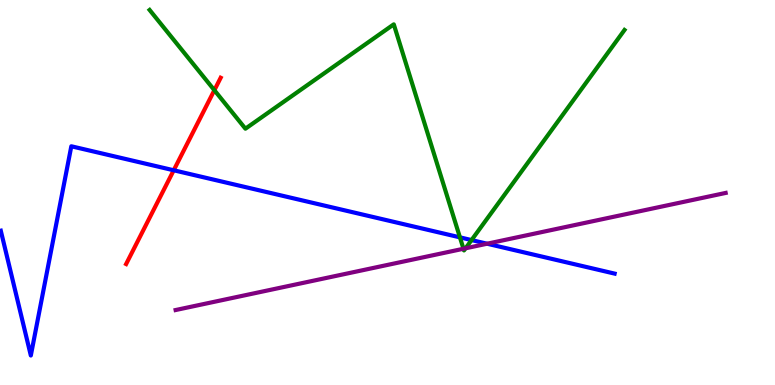[{'lines': ['blue', 'red'], 'intersections': [{'x': 2.24, 'y': 5.58}]}, {'lines': ['green', 'red'], 'intersections': [{'x': 2.77, 'y': 7.66}]}, {'lines': ['purple', 'red'], 'intersections': []}, {'lines': ['blue', 'green'], 'intersections': [{'x': 5.93, 'y': 3.83}, {'x': 6.08, 'y': 3.76}]}, {'lines': ['blue', 'purple'], 'intersections': [{'x': 6.29, 'y': 3.67}]}, {'lines': ['green', 'purple'], 'intersections': [{'x': 5.98, 'y': 3.54}, {'x': 6.01, 'y': 3.55}]}]